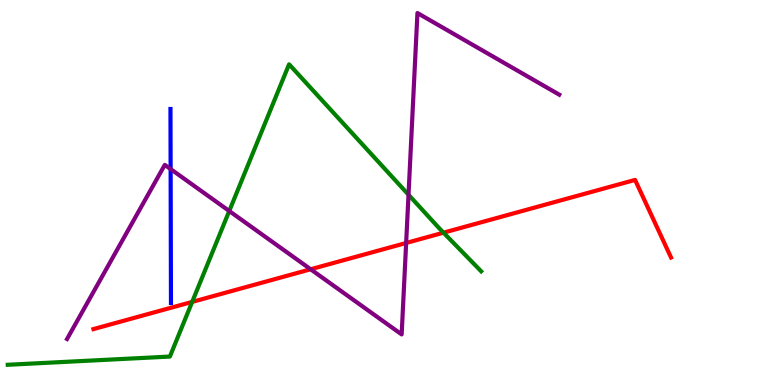[{'lines': ['blue', 'red'], 'intersections': []}, {'lines': ['green', 'red'], 'intersections': [{'x': 2.48, 'y': 2.16}, {'x': 5.72, 'y': 3.96}]}, {'lines': ['purple', 'red'], 'intersections': [{'x': 4.01, 'y': 3.01}, {'x': 5.24, 'y': 3.69}]}, {'lines': ['blue', 'green'], 'intersections': []}, {'lines': ['blue', 'purple'], 'intersections': [{'x': 2.2, 'y': 5.61}]}, {'lines': ['green', 'purple'], 'intersections': [{'x': 2.96, 'y': 4.52}, {'x': 5.27, 'y': 4.94}]}]